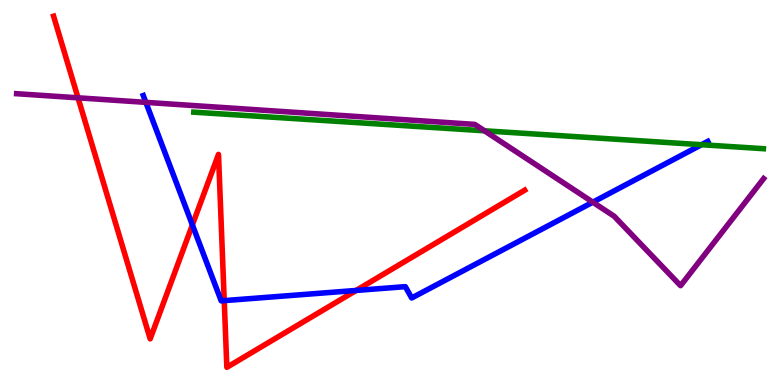[{'lines': ['blue', 'red'], 'intersections': [{'x': 2.48, 'y': 4.16}, {'x': 2.89, 'y': 2.19}, {'x': 4.6, 'y': 2.46}]}, {'lines': ['green', 'red'], 'intersections': []}, {'lines': ['purple', 'red'], 'intersections': [{'x': 1.01, 'y': 7.46}]}, {'lines': ['blue', 'green'], 'intersections': [{'x': 9.05, 'y': 6.24}]}, {'lines': ['blue', 'purple'], 'intersections': [{'x': 1.88, 'y': 7.34}, {'x': 7.65, 'y': 4.75}]}, {'lines': ['green', 'purple'], 'intersections': [{'x': 6.25, 'y': 6.6}]}]